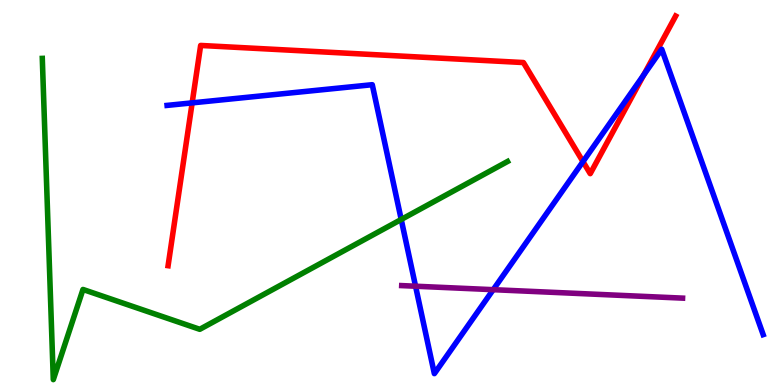[{'lines': ['blue', 'red'], 'intersections': [{'x': 2.48, 'y': 7.33}, {'x': 7.52, 'y': 5.8}, {'x': 8.31, 'y': 8.06}]}, {'lines': ['green', 'red'], 'intersections': []}, {'lines': ['purple', 'red'], 'intersections': []}, {'lines': ['blue', 'green'], 'intersections': [{'x': 5.18, 'y': 4.3}]}, {'lines': ['blue', 'purple'], 'intersections': [{'x': 5.36, 'y': 2.57}, {'x': 6.36, 'y': 2.48}]}, {'lines': ['green', 'purple'], 'intersections': []}]